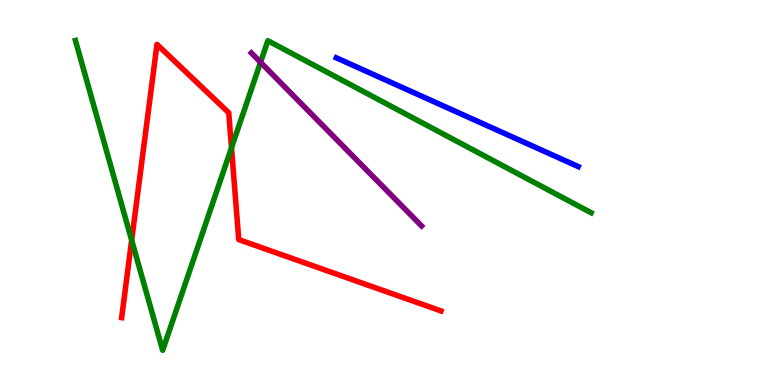[{'lines': ['blue', 'red'], 'intersections': []}, {'lines': ['green', 'red'], 'intersections': [{'x': 1.7, 'y': 3.76}, {'x': 2.99, 'y': 6.16}]}, {'lines': ['purple', 'red'], 'intersections': []}, {'lines': ['blue', 'green'], 'intersections': []}, {'lines': ['blue', 'purple'], 'intersections': []}, {'lines': ['green', 'purple'], 'intersections': [{'x': 3.36, 'y': 8.38}]}]